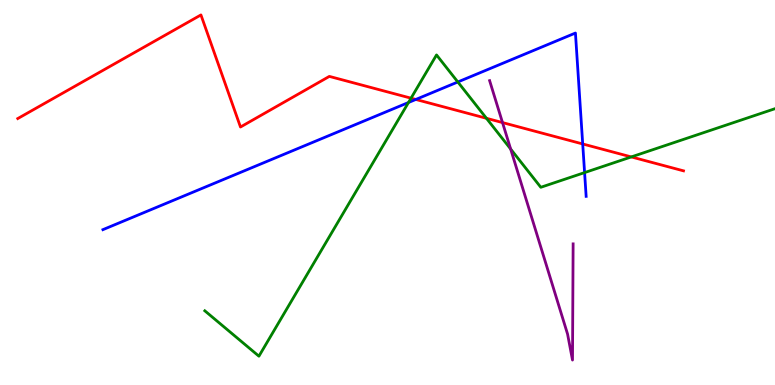[{'lines': ['blue', 'red'], 'intersections': [{'x': 5.37, 'y': 7.42}, {'x': 7.52, 'y': 6.26}]}, {'lines': ['green', 'red'], 'intersections': [{'x': 5.3, 'y': 7.45}, {'x': 6.28, 'y': 6.93}, {'x': 8.15, 'y': 5.92}]}, {'lines': ['purple', 'red'], 'intersections': [{'x': 6.48, 'y': 6.82}]}, {'lines': ['blue', 'green'], 'intersections': [{'x': 5.27, 'y': 7.34}, {'x': 5.91, 'y': 7.87}, {'x': 7.54, 'y': 5.52}]}, {'lines': ['blue', 'purple'], 'intersections': []}, {'lines': ['green', 'purple'], 'intersections': [{'x': 6.59, 'y': 6.13}]}]